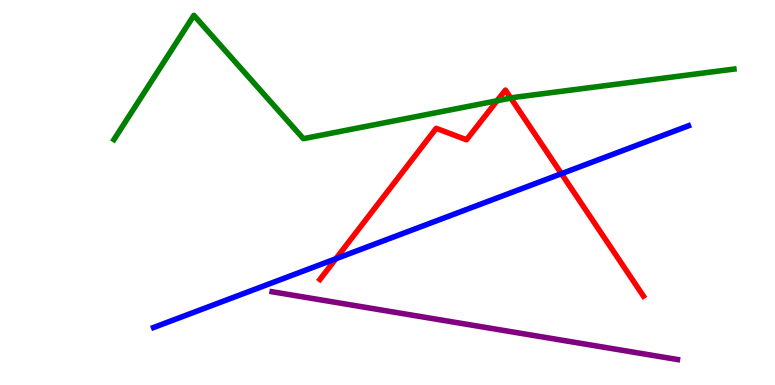[{'lines': ['blue', 'red'], 'intersections': [{'x': 4.33, 'y': 3.28}, {'x': 7.24, 'y': 5.49}]}, {'lines': ['green', 'red'], 'intersections': [{'x': 6.41, 'y': 7.38}, {'x': 6.59, 'y': 7.45}]}, {'lines': ['purple', 'red'], 'intersections': []}, {'lines': ['blue', 'green'], 'intersections': []}, {'lines': ['blue', 'purple'], 'intersections': []}, {'lines': ['green', 'purple'], 'intersections': []}]